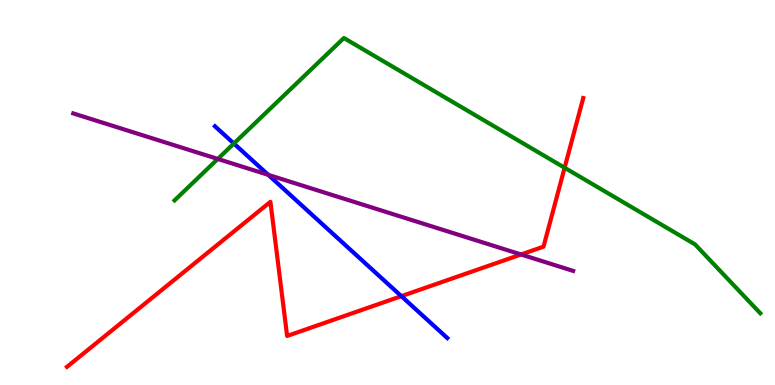[{'lines': ['blue', 'red'], 'intersections': [{'x': 5.18, 'y': 2.31}]}, {'lines': ['green', 'red'], 'intersections': [{'x': 7.29, 'y': 5.64}]}, {'lines': ['purple', 'red'], 'intersections': [{'x': 6.72, 'y': 3.39}]}, {'lines': ['blue', 'green'], 'intersections': [{'x': 3.02, 'y': 6.27}]}, {'lines': ['blue', 'purple'], 'intersections': [{'x': 3.46, 'y': 5.46}]}, {'lines': ['green', 'purple'], 'intersections': [{'x': 2.81, 'y': 5.87}]}]